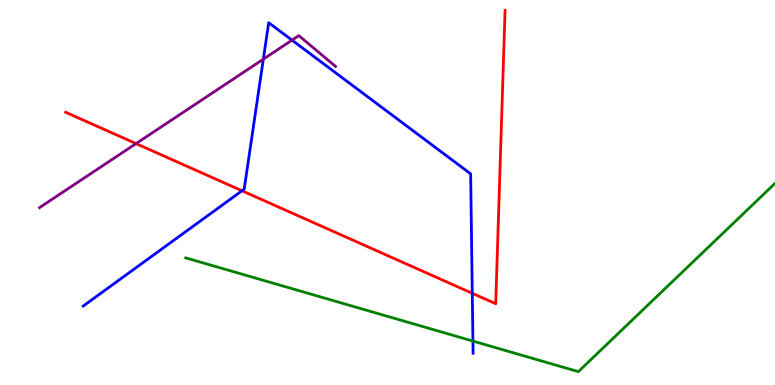[{'lines': ['blue', 'red'], 'intersections': [{'x': 3.12, 'y': 5.04}, {'x': 6.09, 'y': 2.38}]}, {'lines': ['green', 'red'], 'intersections': []}, {'lines': ['purple', 'red'], 'intersections': [{'x': 1.76, 'y': 6.27}]}, {'lines': ['blue', 'green'], 'intersections': [{'x': 6.1, 'y': 1.14}]}, {'lines': ['blue', 'purple'], 'intersections': [{'x': 3.4, 'y': 8.46}, {'x': 3.77, 'y': 8.96}]}, {'lines': ['green', 'purple'], 'intersections': []}]